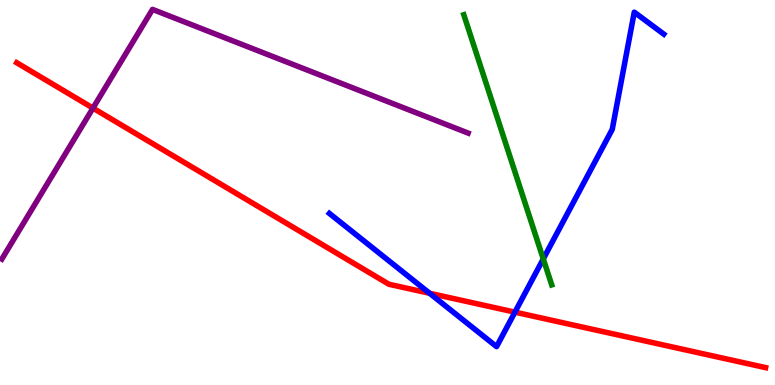[{'lines': ['blue', 'red'], 'intersections': [{'x': 5.54, 'y': 2.38}, {'x': 6.64, 'y': 1.89}]}, {'lines': ['green', 'red'], 'intersections': []}, {'lines': ['purple', 'red'], 'intersections': [{'x': 1.2, 'y': 7.19}]}, {'lines': ['blue', 'green'], 'intersections': [{'x': 7.01, 'y': 3.27}]}, {'lines': ['blue', 'purple'], 'intersections': []}, {'lines': ['green', 'purple'], 'intersections': []}]